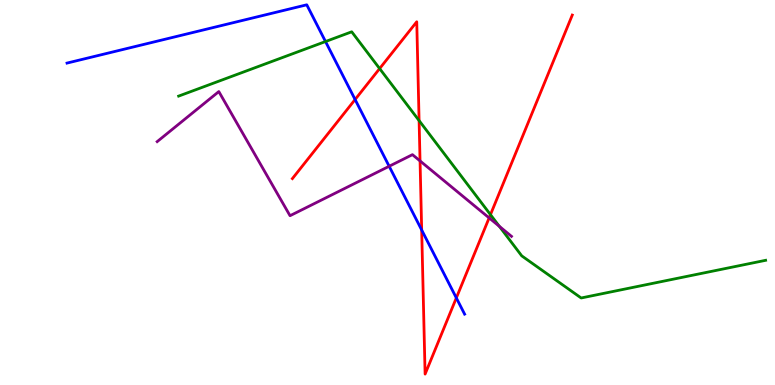[{'lines': ['blue', 'red'], 'intersections': [{'x': 4.58, 'y': 7.42}, {'x': 5.44, 'y': 4.03}, {'x': 5.89, 'y': 2.26}]}, {'lines': ['green', 'red'], 'intersections': [{'x': 4.9, 'y': 8.22}, {'x': 5.41, 'y': 6.87}, {'x': 6.33, 'y': 4.42}]}, {'lines': ['purple', 'red'], 'intersections': [{'x': 5.42, 'y': 5.82}, {'x': 6.31, 'y': 4.34}]}, {'lines': ['blue', 'green'], 'intersections': [{'x': 4.2, 'y': 8.92}]}, {'lines': ['blue', 'purple'], 'intersections': [{'x': 5.02, 'y': 5.68}]}, {'lines': ['green', 'purple'], 'intersections': [{'x': 6.44, 'y': 4.12}]}]